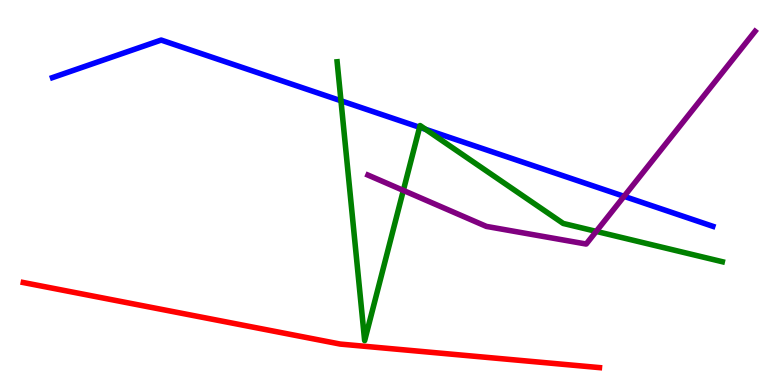[{'lines': ['blue', 'red'], 'intersections': []}, {'lines': ['green', 'red'], 'intersections': []}, {'lines': ['purple', 'red'], 'intersections': []}, {'lines': ['blue', 'green'], 'intersections': [{'x': 4.4, 'y': 7.38}, {'x': 5.41, 'y': 6.69}, {'x': 5.49, 'y': 6.64}]}, {'lines': ['blue', 'purple'], 'intersections': [{'x': 8.05, 'y': 4.9}]}, {'lines': ['green', 'purple'], 'intersections': [{'x': 5.2, 'y': 5.05}, {'x': 7.69, 'y': 3.99}]}]